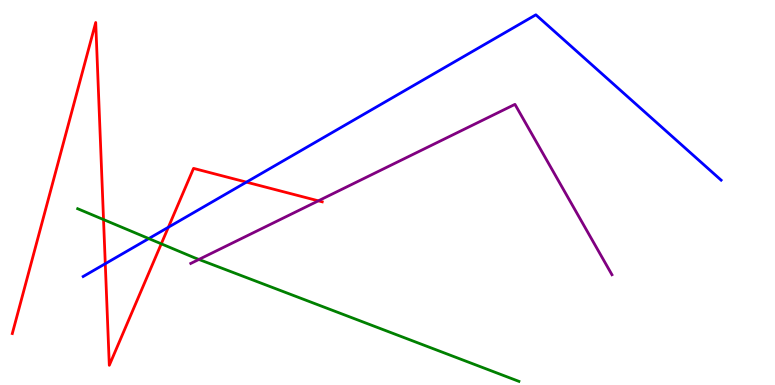[{'lines': ['blue', 'red'], 'intersections': [{'x': 1.36, 'y': 3.15}, {'x': 2.17, 'y': 4.1}, {'x': 3.18, 'y': 5.27}]}, {'lines': ['green', 'red'], 'intersections': [{'x': 1.34, 'y': 4.3}, {'x': 2.08, 'y': 3.67}]}, {'lines': ['purple', 'red'], 'intersections': [{'x': 4.11, 'y': 4.78}]}, {'lines': ['blue', 'green'], 'intersections': [{'x': 1.92, 'y': 3.8}]}, {'lines': ['blue', 'purple'], 'intersections': []}, {'lines': ['green', 'purple'], 'intersections': [{'x': 2.57, 'y': 3.26}]}]